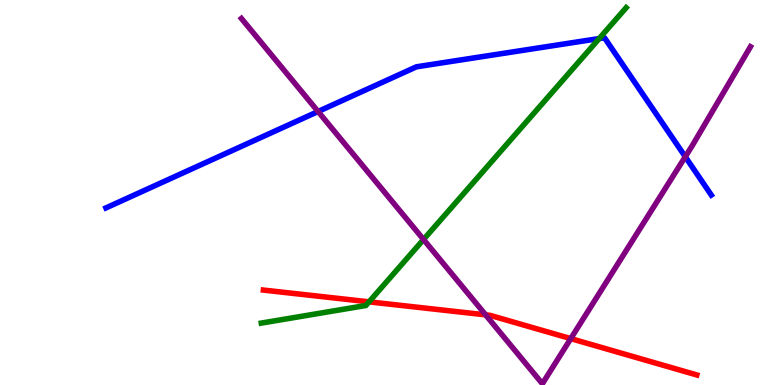[{'lines': ['blue', 'red'], 'intersections': []}, {'lines': ['green', 'red'], 'intersections': [{'x': 4.76, 'y': 2.16}]}, {'lines': ['purple', 'red'], 'intersections': [{'x': 6.27, 'y': 1.82}, {'x': 7.36, 'y': 1.2}]}, {'lines': ['blue', 'green'], 'intersections': [{'x': 7.73, 'y': 9.0}]}, {'lines': ['blue', 'purple'], 'intersections': [{'x': 4.1, 'y': 7.1}, {'x': 8.84, 'y': 5.93}]}, {'lines': ['green', 'purple'], 'intersections': [{'x': 5.46, 'y': 3.78}]}]